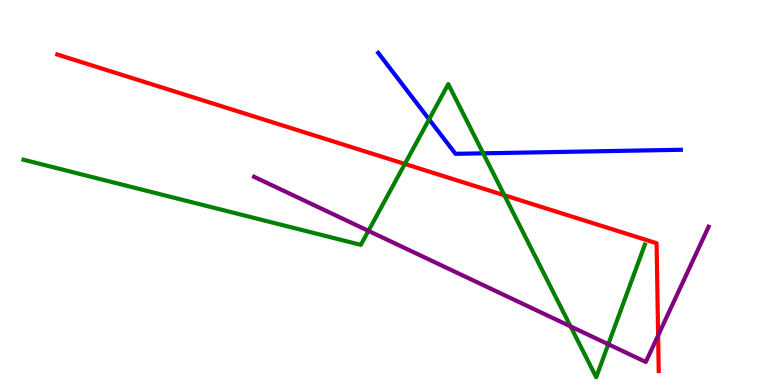[{'lines': ['blue', 'red'], 'intersections': []}, {'lines': ['green', 'red'], 'intersections': [{'x': 5.22, 'y': 5.74}, {'x': 6.51, 'y': 4.93}]}, {'lines': ['purple', 'red'], 'intersections': [{'x': 8.49, 'y': 1.29}]}, {'lines': ['blue', 'green'], 'intersections': [{'x': 5.54, 'y': 6.9}, {'x': 6.23, 'y': 6.02}]}, {'lines': ['blue', 'purple'], 'intersections': []}, {'lines': ['green', 'purple'], 'intersections': [{'x': 4.75, 'y': 4.0}, {'x': 7.36, 'y': 1.52}, {'x': 7.85, 'y': 1.06}]}]